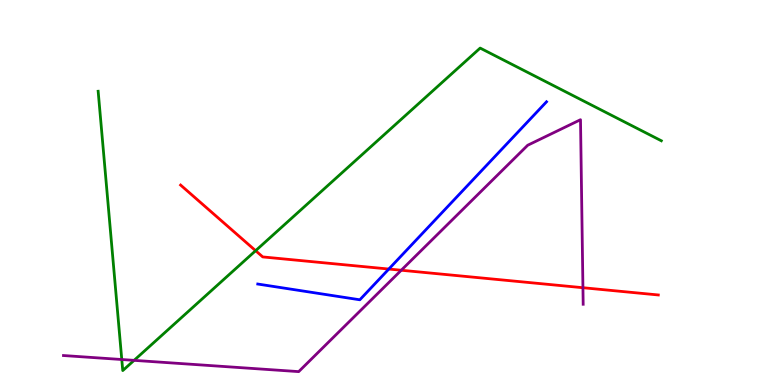[{'lines': ['blue', 'red'], 'intersections': [{'x': 5.02, 'y': 3.01}]}, {'lines': ['green', 'red'], 'intersections': [{'x': 3.3, 'y': 3.49}]}, {'lines': ['purple', 'red'], 'intersections': [{'x': 5.18, 'y': 2.98}, {'x': 7.52, 'y': 2.53}]}, {'lines': ['blue', 'green'], 'intersections': []}, {'lines': ['blue', 'purple'], 'intersections': []}, {'lines': ['green', 'purple'], 'intersections': [{'x': 1.57, 'y': 0.662}, {'x': 1.73, 'y': 0.64}]}]